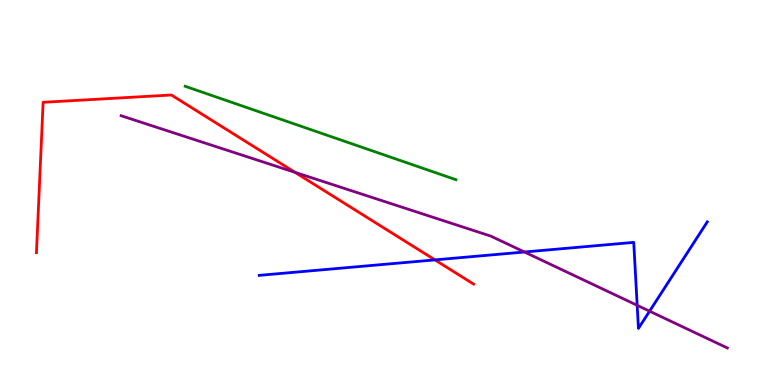[{'lines': ['blue', 'red'], 'intersections': [{'x': 5.61, 'y': 3.25}]}, {'lines': ['green', 'red'], 'intersections': []}, {'lines': ['purple', 'red'], 'intersections': [{'x': 3.81, 'y': 5.52}]}, {'lines': ['blue', 'green'], 'intersections': []}, {'lines': ['blue', 'purple'], 'intersections': [{'x': 6.77, 'y': 3.45}, {'x': 8.22, 'y': 2.07}, {'x': 8.38, 'y': 1.92}]}, {'lines': ['green', 'purple'], 'intersections': []}]